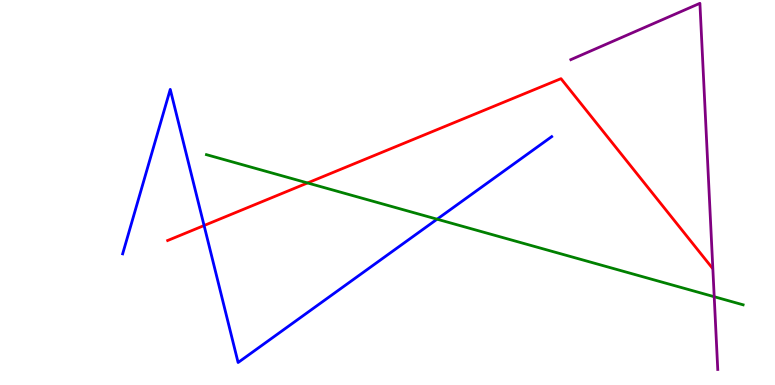[{'lines': ['blue', 'red'], 'intersections': [{'x': 2.63, 'y': 4.14}]}, {'lines': ['green', 'red'], 'intersections': [{'x': 3.97, 'y': 5.25}]}, {'lines': ['purple', 'red'], 'intersections': []}, {'lines': ['blue', 'green'], 'intersections': [{'x': 5.64, 'y': 4.31}]}, {'lines': ['blue', 'purple'], 'intersections': []}, {'lines': ['green', 'purple'], 'intersections': [{'x': 9.22, 'y': 2.29}]}]